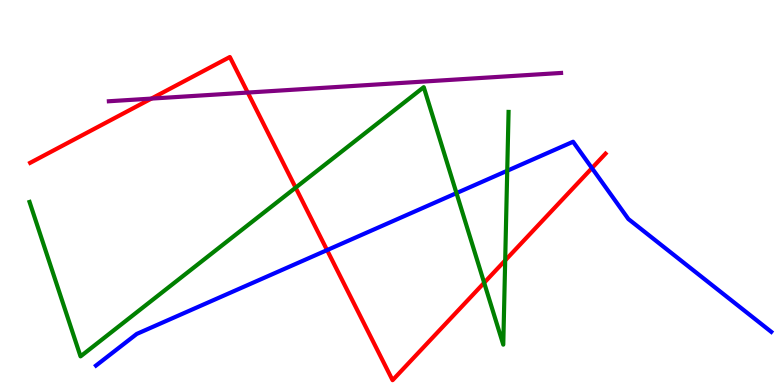[{'lines': ['blue', 'red'], 'intersections': [{'x': 4.22, 'y': 3.5}, {'x': 7.64, 'y': 5.63}]}, {'lines': ['green', 'red'], 'intersections': [{'x': 3.81, 'y': 5.13}, {'x': 6.25, 'y': 2.66}, {'x': 6.52, 'y': 3.24}]}, {'lines': ['purple', 'red'], 'intersections': [{'x': 1.95, 'y': 7.44}, {'x': 3.2, 'y': 7.6}]}, {'lines': ['blue', 'green'], 'intersections': [{'x': 5.89, 'y': 4.98}, {'x': 6.54, 'y': 5.56}]}, {'lines': ['blue', 'purple'], 'intersections': []}, {'lines': ['green', 'purple'], 'intersections': []}]